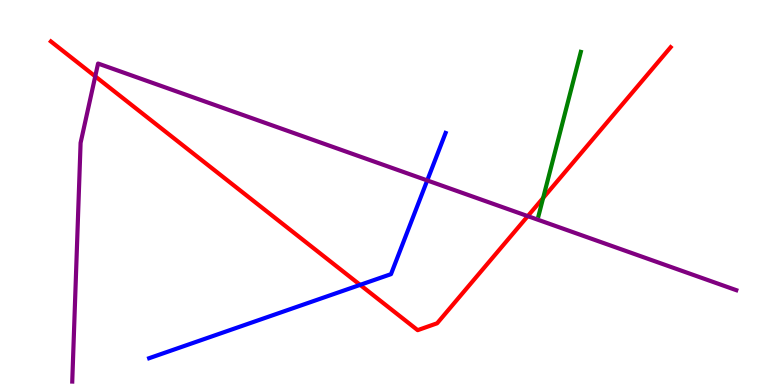[{'lines': ['blue', 'red'], 'intersections': [{'x': 4.65, 'y': 2.6}]}, {'lines': ['green', 'red'], 'intersections': [{'x': 7.01, 'y': 4.86}]}, {'lines': ['purple', 'red'], 'intersections': [{'x': 1.23, 'y': 8.02}, {'x': 6.81, 'y': 4.39}]}, {'lines': ['blue', 'green'], 'intersections': []}, {'lines': ['blue', 'purple'], 'intersections': [{'x': 5.51, 'y': 5.31}]}, {'lines': ['green', 'purple'], 'intersections': []}]